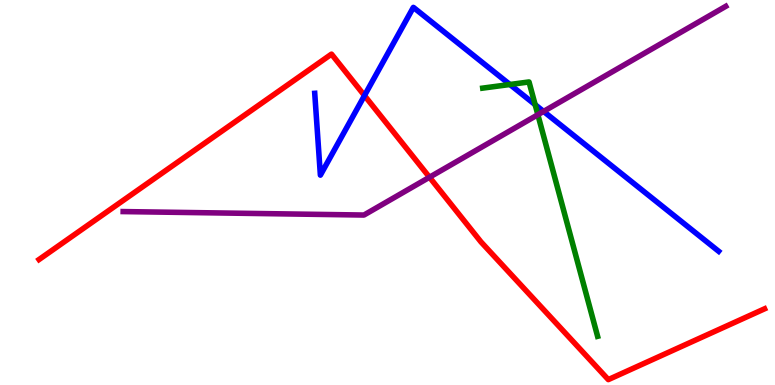[{'lines': ['blue', 'red'], 'intersections': [{'x': 4.7, 'y': 7.52}]}, {'lines': ['green', 'red'], 'intersections': []}, {'lines': ['purple', 'red'], 'intersections': [{'x': 5.54, 'y': 5.4}]}, {'lines': ['blue', 'green'], 'intersections': [{'x': 6.58, 'y': 7.81}, {'x': 6.91, 'y': 7.28}]}, {'lines': ['blue', 'purple'], 'intersections': [{'x': 7.01, 'y': 7.11}]}, {'lines': ['green', 'purple'], 'intersections': [{'x': 6.94, 'y': 7.02}]}]